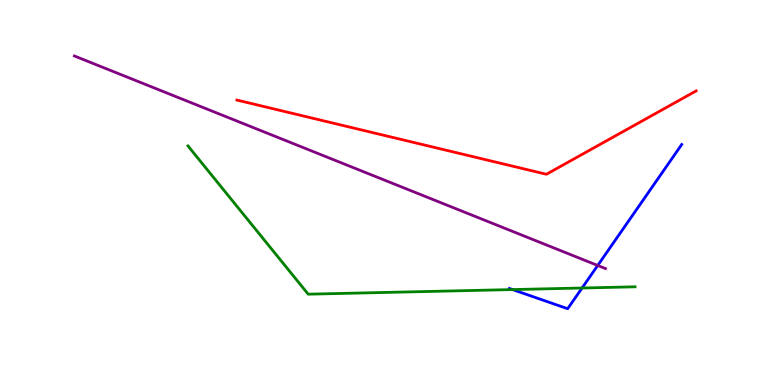[{'lines': ['blue', 'red'], 'intersections': []}, {'lines': ['green', 'red'], 'intersections': []}, {'lines': ['purple', 'red'], 'intersections': []}, {'lines': ['blue', 'green'], 'intersections': [{'x': 6.61, 'y': 2.48}, {'x': 7.51, 'y': 2.52}]}, {'lines': ['blue', 'purple'], 'intersections': [{'x': 7.71, 'y': 3.1}]}, {'lines': ['green', 'purple'], 'intersections': []}]